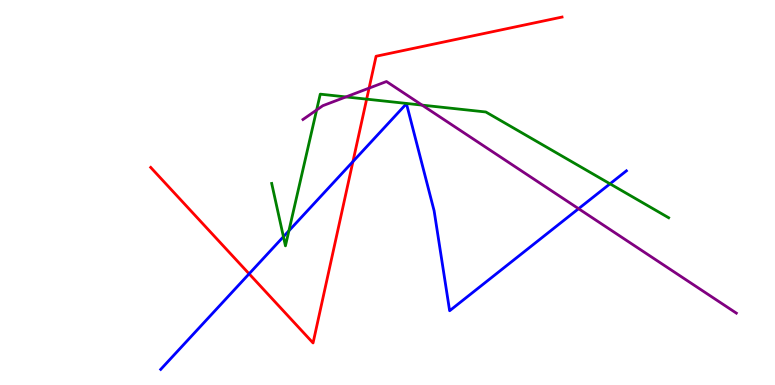[{'lines': ['blue', 'red'], 'intersections': [{'x': 3.21, 'y': 2.89}, {'x': 4.55, 'y': 5.8}]}, {'lines': ['green', 'red'], 'intersections': [{'x': 4.73, 'y': 7.42}]}, {'lines': ['purple', 'red'], 'intersections': [{'x': 4.76, 'y': 7.71}]}, {'lines': ['blue', 'green'], 'intersections': [{'x': 3.66, 'y': 3.85}, {'x': 3.73, 'y': 4.0}, {'x': 7.87, 'y': 5.23}]}, {'lines': ['blue', 'purple'], 'intersections': [{'x': 7.47, 'y': 4.58}]}, {'lines': ['green', 'purple'], 'intersections': [{'x': 4.09, 'y': 7.14}, {'x': 4.46, 'y': 7.48}, {'x': 5.45, 'y': 7.27}]}]